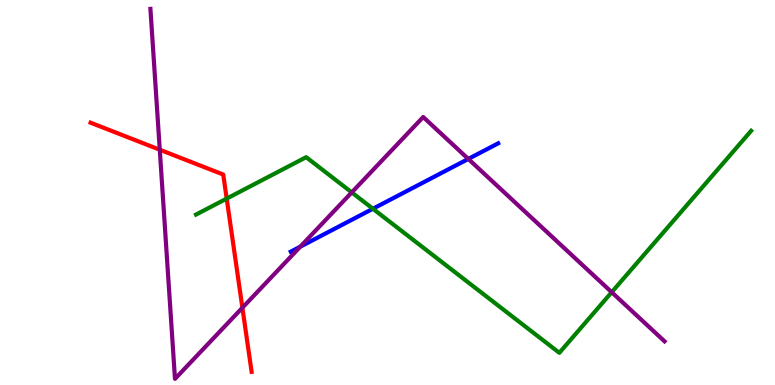[{'lines': ['blue', 'red'], 'intersections': []}, {'lines': ['green', 'red'], 'intersections': [{'x': 2.93, 'y': 4.84}]}, {'lines': ['purple', 'red'], 'intersections': [{'x': 2.06, 'y': 6.11}, {'x': 3.13, 'y': 2.01}]}, {'lines': ['blue', 'green'], 'intersections': [{'x': 4.81, 'y': 4.58}]}, {'lines': ['blue', 'purple'], 'intersections': [{'x': 3.87, 'y': 3.59}, {'x': 6.04, 'y': 5.87}]}, {'lines': ['green', 'purple'], 'intersections': [{'x': 4.54, 'y': 5.0}, {'x': 7.89, 'y': 2.41}]}]